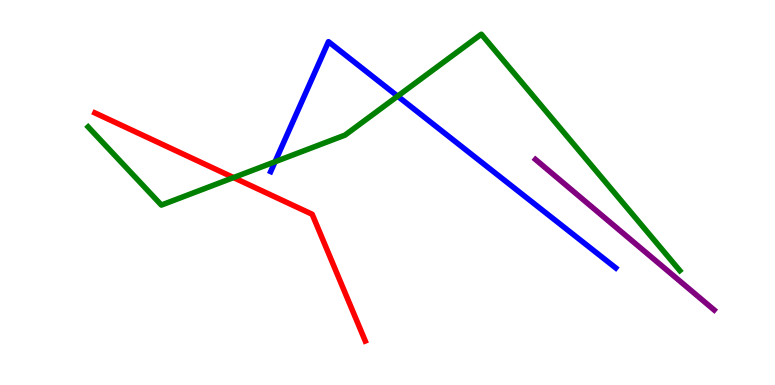[{'lines': ['blue', 'red'], 'intersections': []}, {'lines': ['green', 'red'], 'intersections': [{'x': 3.01, 'y': 5.39}]}, {'lines': ['purple', 'red'], 'intersections': []}, {'lines': ['blue', 'green'], 'intersections': [{'x': 3.55, 'y': 5.8}, {'x': 5.13, 'y': 7.5}]}, {'lines': ['blue', 'purple'], 'intersections': []}, {'lines': ['green', 'purple'], 'intersections': []}]